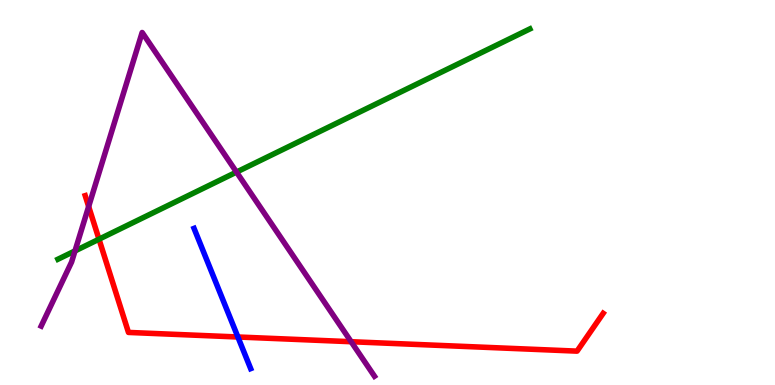[{'lines': ['blue', 'red'], 'intersections': [{'x': 3.07, 'y': 1.25}]}, {'lines': ['green', 'red'], 'intersections': [{'x': 1.28, 'y': 3.79}]}, {'lines': ['purple', 'red'], 'intersections': [{'x': 1.14, 'y': 4.64}, {'x': 4.53, 'y': 1.12}]}, {'lines': ['blue', 'green'], 'intersections': []}, {'lines': ['blue', 'purple'], 'intersections': []}, {'lines': ['green', 'purple'], 'intersections': [{'x': 0.968, 'y': 3.48}, {'x': 3.05, 'y': 5.53}]}]